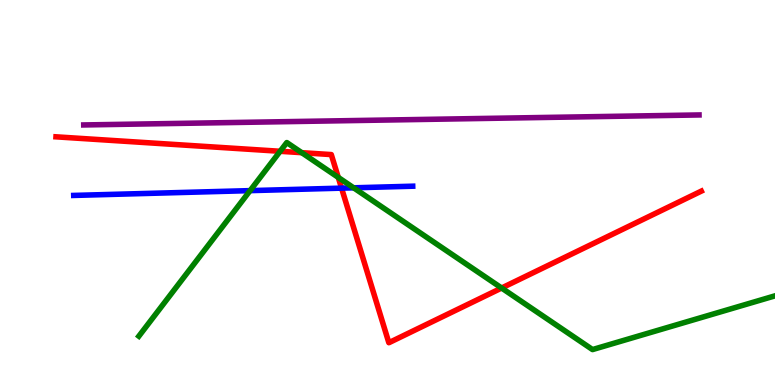[{'lines': ['blue', 'red'], 'intersections': [{'x': 4.41, 'y': 5.11}]}, {'lines': ['green', 'red'], 'intersections': [{'x': 3.61, 'y': 6.07}, {'x': 3.89, 'y': 6.03}, {'x': 4.36, 'y': 5.39}, {'x': 6.47, 'y': 2.52}]}, {'lines': ['purple', 'red'], 'intersections': []}, {'lines': ['blue', 'green'], 'intersections': [{'x': 3.23, 'y': 5.05}, {'x': 4.56, 'y': 5.12}]}, {'lines': ['blue', 'purple'], 'intersections': []}, {'lines': ['green', 'purple'], 'intersections': []}]